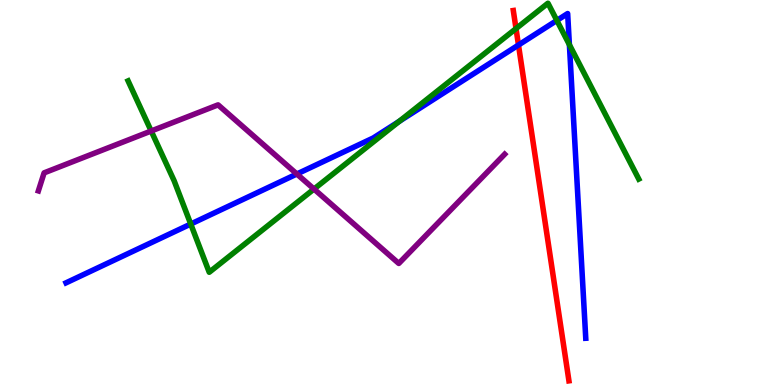[{'lines': ['blue', 'red'], 'intersections': [{'x': 6.69, 'y': 8.83}]}, {'lines': ['green', 'red'], 'intersections': [{'x': 6.66, 'y': 9.26}]}, {'lines': ['purple', 'red'], 'intersections': []}, {'lines': ['blue', 'green'], 'intersections': [{'x': 2.46, 'y': 4.18}, {'x': 5.15, 'y': 6.85}, {'x': 7.19, 'y': 9.47}, {'x': 7.35, 'y': 8.84}]}, {'lines': ['blue', 'purple'], 'intersections': [{'x': 3.83, 'y': 5.48}]}, {'lines': ['green', 'purple'], 'intersections': [{'x': 1.95, 'y': 6.6}, {'x': 4.05, 'y': 5.09}]}]